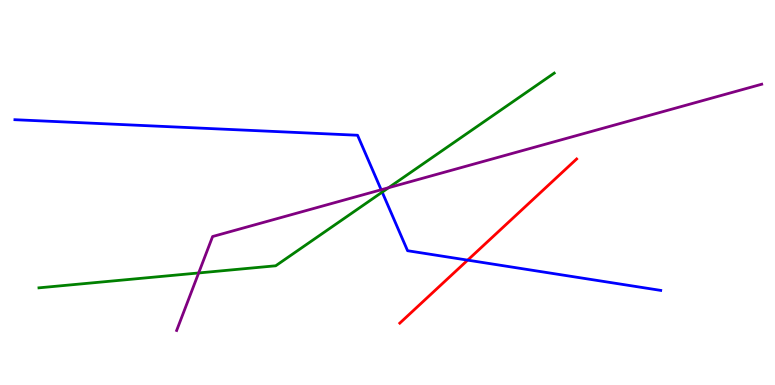[{'lines': ['blue', 'red'], 'intersections': [{'x': 6.03, 'y': 3.24}]}, {'lines': ['green', 'red'], 'intersections': []}, {'lines': ['purple', 'red'], 'intersections': []}, {'lines': ['blue', 'green'], 'intersections': [{'x': 4.93, 'y': 5.01}]}, {'lines': ['blue', 'purple'], 'intersections': [{'x': 4.92, 'y': 5.07}]}, {'lines': ['green', 'purple'], 'intersections': [{'x': 2.56, 'y': 2.91}, {'x': 5.01, 'y': 5.12}]}]